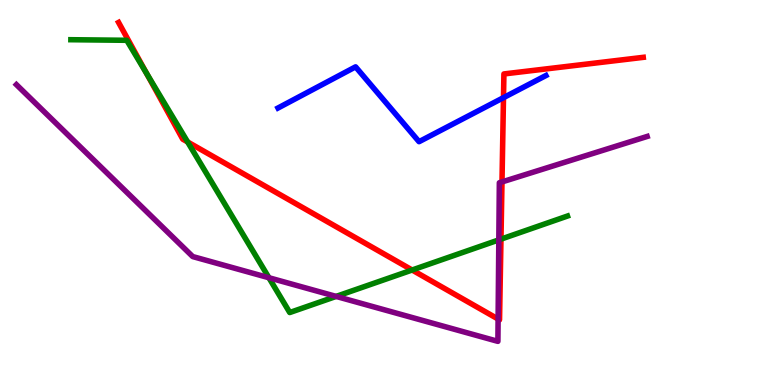[{'lines': ['blue', 'red'], 'intersections': [{'x': 6.5, 'y': 7.46}]}, {'lines': ['green', 'red'], 'intersections': [{'x': 1.89, 'y': 8.09}, {'x': 2.42, 'y': 6.31}, {'x': 5.32, 'y': 2.99}, {'x': 6.46, 'y': 3.79}]}, {'lines': ['purple', 'red'], 'intersections': [{'x': 6.43, 'y': 1.71}, {'x': 6.48, 'y': 5.27}]}, {'lines': ['blue', 'green'], 'intersections': []}, {'lines': ['blue', 'purple'], 'intersections': []}, {'lines': ['green', 'purple'], 'intersections': [{'x': 3.47, 'y': 2.79}, {'x': 4.34, 'y': 2.3}, {'x': 6.44, 'y': 3.77}]}]